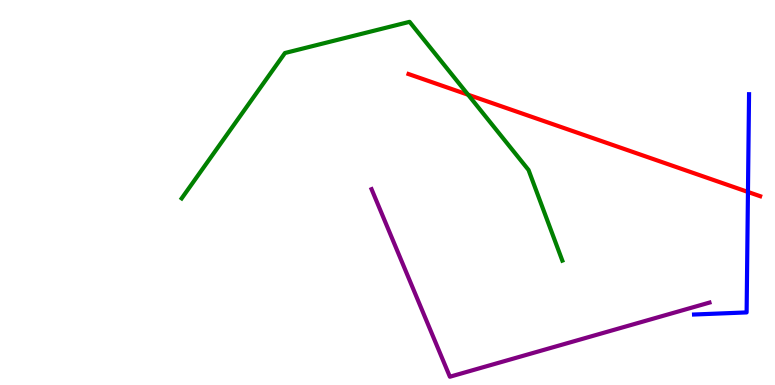[{'lines': ['blue', 'red'], 'intersections': [{'x': 9.65, 'y': 5.01}]}, {'lines': ['green', 'red'], 'intersections': [{'x': 6.04, 'y': 7.54}]}, {'lines': ['purple', 'red'], 'intersections': []}, {'lines': ['blue', 'green'], 'intersections': []}, {'lines': ['blue', 'purple'], 'intersections': []}, {'lines': ['green', 'purple'], 'intersections': []}]